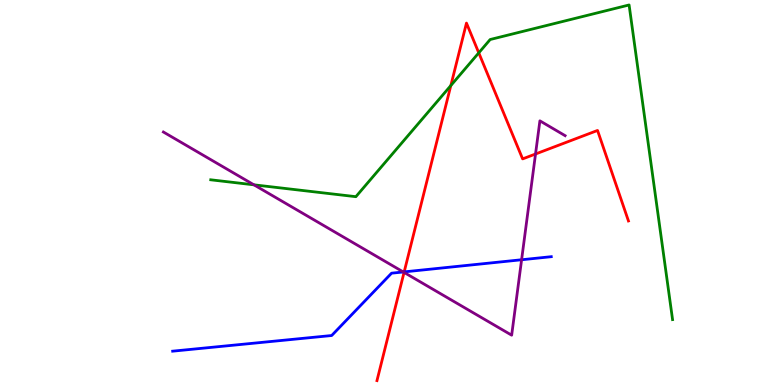[{'lines': ['blue', 'red'], 'intersections': [{'x': 5.22, 'y': 2.94}]}, {'lines': ['green', 'red'], 'intersections': [{'x': 5.82, 'y': 7.78}, {'x': 6.18, 'y': 8.63}]}, {'lines': ['purple', 'red'], 'intersections': [{'x': 5.21, 'y': 2.92}, {'x': 6.91, 'y': 6.0}]}, {'lines': ['blue', 'green'], 'intersections': []}, {'lines': ['blue', 'purple'], 'intersections': [{'x': 5.2, 'y': 2.94}, {'x': 6.73, 'y': 3.25}]}, {'lines': ['green', 'purple'], 'intersections': [{'x': 3.28, 'y': 5.2}]}]